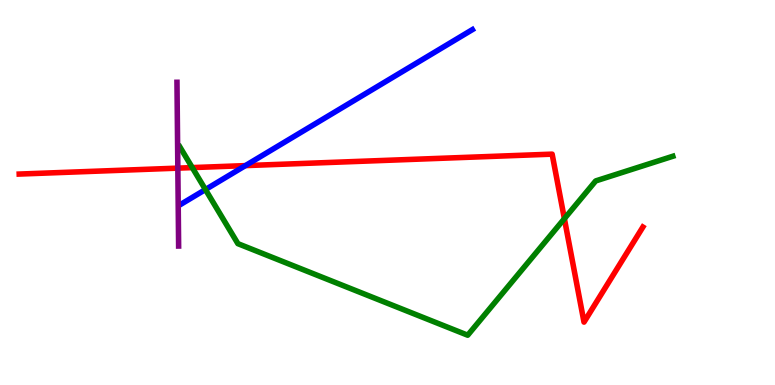[{'lines': ['blue', 'red'], 'intersections': [{'x': 3.17, 'y': 5.7}]}, {'lines': ['green', 'red'], 'intersections': [{'x': 2.48, 'y': 5.65}, {'x': 7.28, 'y': 4.32}]}, {'lines': ['purple', 'red'], 'intersections': [{'x': 2.29, 'y': 5.63}]}, {'lines': ['blue', 'green'], 'intersections': [{'x': 2.65, 'y': 5.08}]}, {'lines': ['blue', 'purple'], 'intersections': []}, {'lines': ['green', 'purple'], 'intersections': []}]